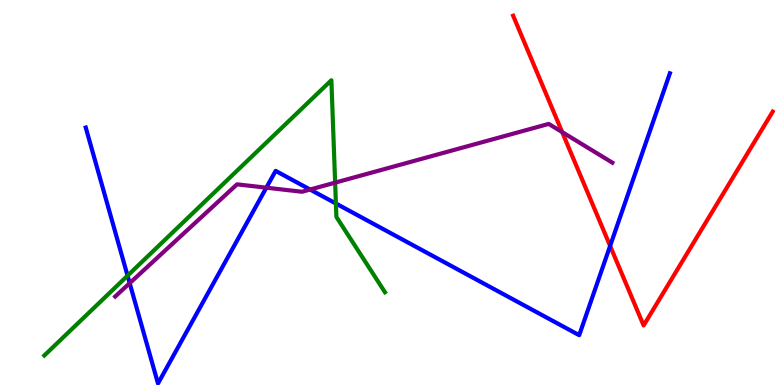[{'lines': ['blue', 'red'], 'intersections': [{'x': 7.87, 'y': 3.61}]}, {'lines': ['green', 'red'], 'intersections': []}, {'lines': ['purple', 'red'], 'intersections': [{'x': 7.25, 'y': 6.57}]}, {'lines': ['blue', 'green'], 'intersections': [{'x': 1.65, 'y': 2.84}, {'x': 4.33, 'y': 4.71}]}, {'lines': ['blue', 'purple'], 'intersections': [{'x': 1.67, 'y': 2.64}, {'x': 3.44, 'y': 5.13}, {'x': 4.0, 'y': 5.08}]}, {'lines': ['green', 'purple'], 'intersections': [{'x': 4.32, 'y': 5.26}]}]